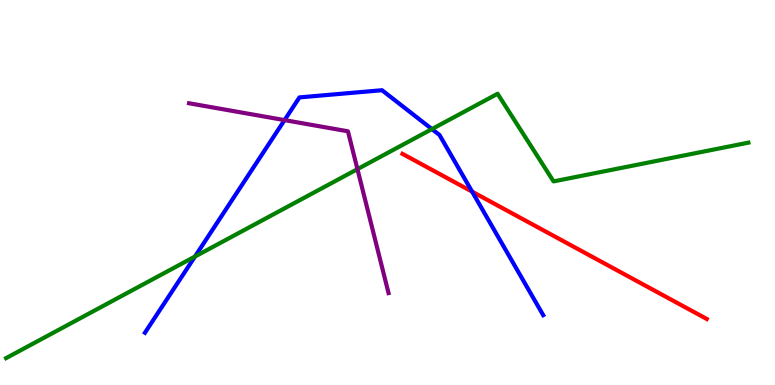[{'lines': ['blue', 'red'], 'intersections': [{'x': 6.09, 'y': 5.02}]}, {'lines': ['green', 'red'], 'intersections': []}, {'lines': ['purple', 'red'], 'intersections': []}, {'lines': ['blue', 'green'], 'intersections': [{'x': 2.52, 'y': 3.34}, {'x': 5.57, 'y': 6.65}]}, {'lines': ['blue', 'purple'], 'intersections': [{'x': 3.67, 'y': 6.88}]}, {'lines': ['green', 'purple'], 'intersections': [{'x': 4.61, 'y': 5.61}]}]